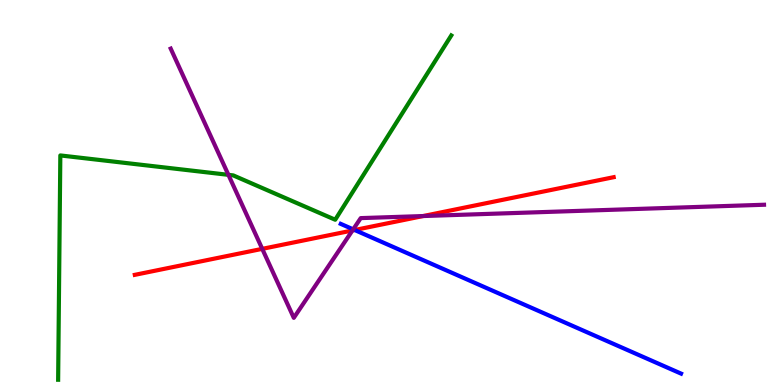[{'lines': ['blue', 'red'], 'intersections': [{'x': 4.58, 'y': 4.03}]}, {'lines': ['green', 'red'], 'intersections': []}, {'lines': ['purple', 'red'], 'intersections': [{'x': 3.38, 'y': 3.54}, {'x': 4.55, 'y': 4.01}, {'x': 5.46, 'y': 4.39}]}, {'lines': ['blue', 'green'], 'intersections': []}, {'lines': ['blue', 'purple'], 'intersections': [{'x': 4.56, 'y': 4.04}]}, {'lines': ['green', 'purple'], 'intersections': [{'x': 2.95, 'y': 5.46}]}]